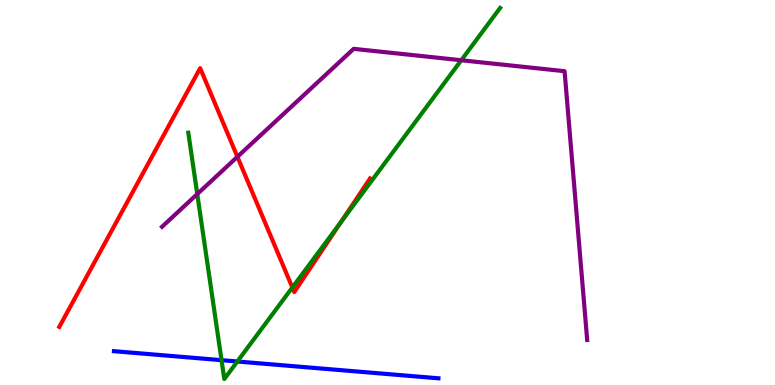[{'lines': ['blue', 'red'], 'intersections': []}, {'lines': ['green', 'red'], 'intersections': [{'x': 3.77, 'y': 2.53}, {'x': 4.4, 'y': 4.23}]}, {'lines': ['purple', 'red'], 'intersections': [{'x': 3.06, 'y': 5.93}]}, {'lines': ['blue', 'green'], 'intersections': [{'x': 2.86, 'y': 0.645}, {'x': 3.06, 'y': 0.611}]}, {'lines': ['blue', 'purple'], 'intersections': []}, {'lines': ['green', 'purple'], 'intersections': [{'x': 2.55, 'y': 4.96}, {'x': 5.95, 'y': 8.44}]}]